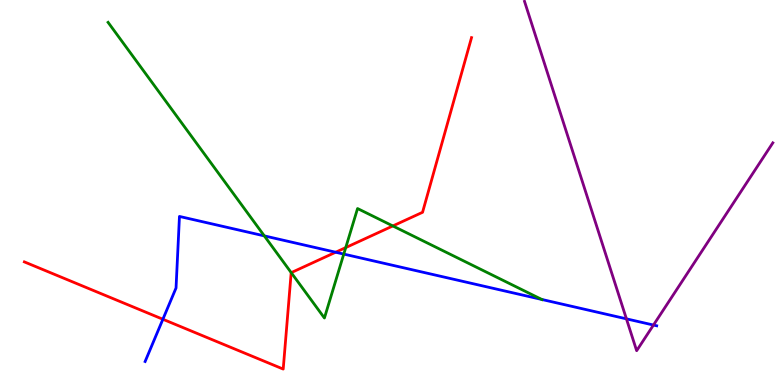[{'lines': ['blue', 'red'], 'intersections': [{'x': 2.1, 'y': 1.71}, {'x': 4.33, 'y': 3.45}]}, {'lines': ['green', 'red'], 'intersections': [{'x': 3.76, 'y': 2.92}, {'x': 4.46, 'y': 3.57}, {'x': 5.07, 'y': 4.13}]}, {'lines': ['purple', 'red'], 'intersections': []}, {'lines': ['blue', 'green'], 'intersections': [{'x': 3.41, 'y': 3.87}, {'x': 4.44, 'y': 3.4}, {'x': 6.99, 'y': 2.22}]}, {'lines': ['blue', 'purple'], 'intersections': [{'x': 8.08, 'y': 1.72}, {'x': 8.43, 'y': 1.56}]}, {'lines': ['green', 'purple'], 'intersections': []}]